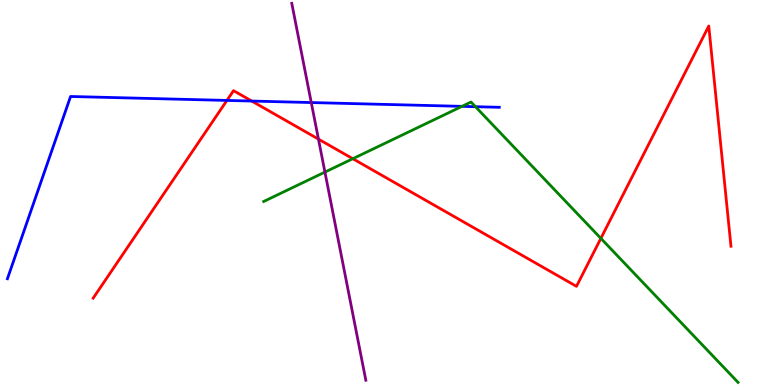[{'lines': ['blue', 'red'], 'intersections': [{'x': 2.93, 'y': 7.39}, {'x': 3.25, 'y': 7.38}]}, {'lines': ['green', 'red'], 'intersections': [{'x': 4.55, 'y': 5.88}, {'x': 7.75, 'y': 3.81}]}, {'lines': ['purple', 'red'], 'intersections': [{'x': 4.11, 'y': 6.39}]}, {'lines': ['blue', 'green'], 'intersections': [{'x': 5.96, 'y': 7.24}, {'x': 6.13, 'y': 7.23}]}, {'lines': ['blue', 'purple'], 'intersections': [{'x': 4.02, 'y': 7.34}]}, {'lines': ['green', 'purple'], 'intersections': [{'x': 4.19, 'y': 5.53}]}]